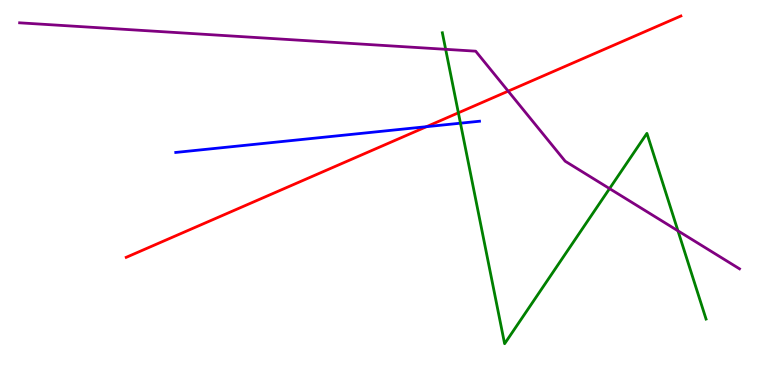[{'lines': ['blue', 'red'], 'intersections': [{'x': 5.5, 'y': 6.71}]}, {'lines': ['green', 'red'], 'intersections': [{'x': 5.91, 'y': 7.07}]}, {'lines': ['purple', 'red'], 'intersections': [{'x': 6.56, 'y': 7.63}]}, {'lines': ['blue', 'green'], 'intersections': [{'x': 5.94, 'y': 6.8}]}, {'lines': ['blue', 'purple'], 'intersections': []}, {'lines': ['green', 'purple'], 'intersections': [{'x': 5.75, 'y': 8.72}, {'x': 7.87, 'y': 5.1}, {'x': 8.75, 'y': 4.0}]}]